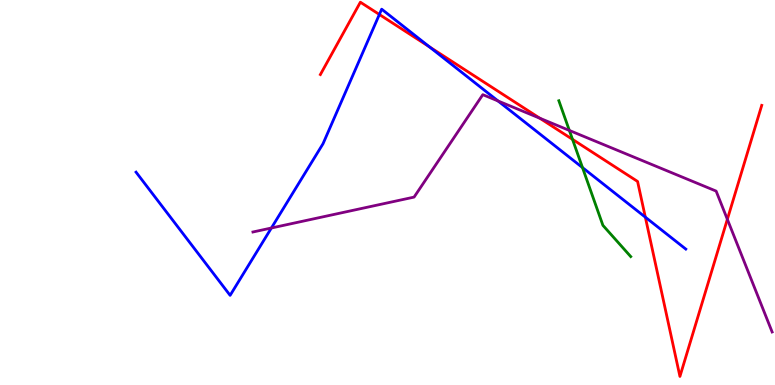[{'lines': ['blue', 'red'], 'intersections': [{'x': 4.9, 'y': 9.62}, {'x': 5.54, 'y': 8.78}, {'x': 8.33, 'y': 4.36}]}, {'lines': ['green', 'red'], 'intersections': [{'x': 7.39, 'y': 6.38}]}, {'lines': ['purple', 'red'], 'intersections': [{'x': 6.97, 'y': 6.93}, {'x': 9.39, 'y': 4.3}]}, {'lines': ['blue', 'green'], 'intersections': [{'x': 7.52, 'y': 5.65}]}, {'lines': ['blue', 'purple'], 'intersections': [{'x': 3.5, 'y': 4.08}, {'x': 6.43, 'y': 7.38}]}, {'lines': ['green', 'purple'], 'intersections': [{'x': 7.35, 'y': 6.61}]}]